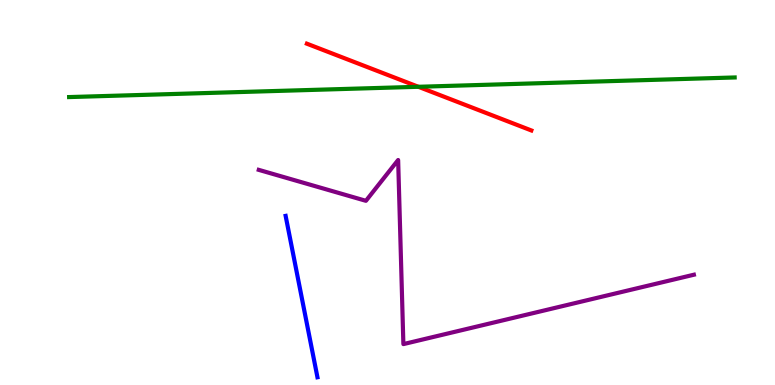[{'lines': ['blue', 'red'], 'intersections': []}, {'lines': ['green', 'red'], 'intersections': [{'x': 5.4, 'y': 7.75}]}, {'lines': ['purple', 'red'], 'intersections': []}, {'lines': ['blue', 'green'], 'intersections': []}, {'lines': ['blue', 'purple'], 'intersections': []}, {'lines': ['green', 'purple'], 'intersections': []}]